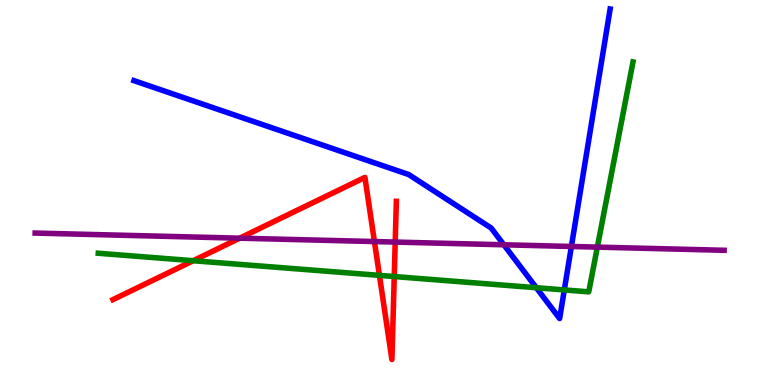[{'lines': ['blue', 'red'], 'intersections': []}, {'lines': ['green', 'red'], 'intersections': [{'x': 2.49, 'y': 3.23}, {'x': 4.9, 'y': 2.85}, {'x': 5.09, 'y': 2.82}]}, {'lines': ['purple', 'red'], 'intersections': [{'x': 3.09, 'y': 3.81}, {'x': 4.83, 'y': 3.73}, {'x': 5.1, 'y': 3.71}]}, {'lines': ['blue', 'green'], 'intersections': [{'x': 6.92, 'y': 2.53}, {'x': 7.28, 'y': 2.47}]}, {'lines': ['blue', 'purple'], 'intersections': [{'x': 6.5, 'y': 3.64}, {'x': 7.37, 'y': 3.6}]}, {'lines': ['green', 'purple'], 'intersections': [{'x': 7.71, 'y': 3.58}]}]